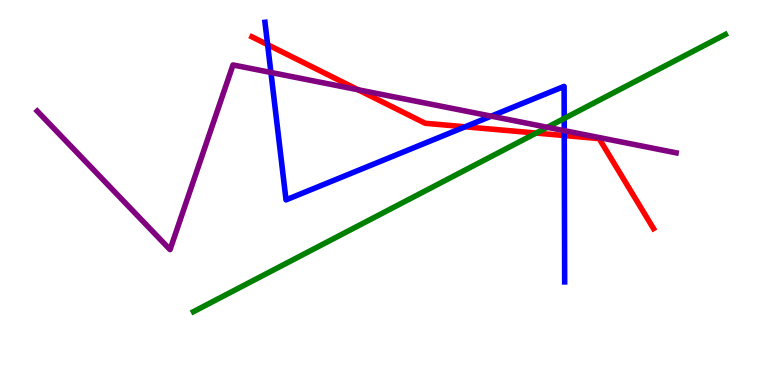[{'lines': ['blue', 'red'], 'intersections': [{'x': 3.45, 'y': 8.84}, {'x': 6.0, 'y': 6.71}, {'x': 7.28, 'y': 6.48}]}, {'lines': ['green', 'red'], 'intersections': [{'x': 6.92, 'y': 6.54}]}, {'lines': ['purple', 'red'], 'intersections': [{'x': 4.62, 'y': 7.67}]}, {'lines': ['blue', 'green'], 'intersections': [{'x': 7.28, 'y': 6.92}]}, {'lines': ['blue', 'purple'], 'intersections': [{'x': 3.5, 'y': 8.12}, {'x': 6.34, 'y': 6.98}, {'x': 7.28, 'y': 6.61}]}, {'lines': ['green', 'purple'], 'intersections': [{'x': 7.06, 'y': 6.69}]}]